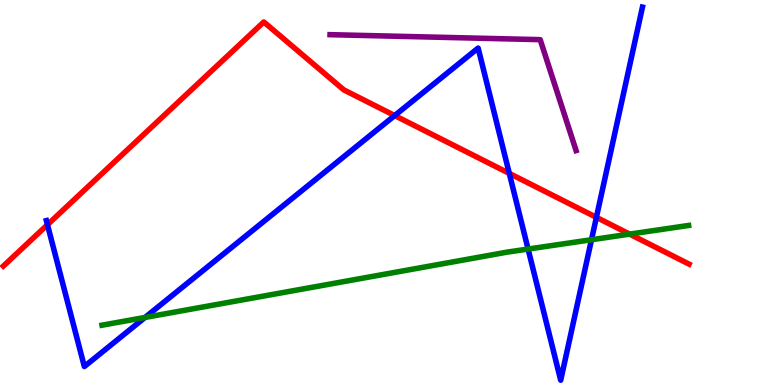[{'lines': ['blue', 'red'], 'intersections': [{'x': 0.612, 'y': 4.16}, {'x': 5.09, 'y': 7.0}, {'x': 6.57, 'y': 5.5}, {'x': 7.7, 'y': 4.35}]}, {'lines': ['green', 'red'], 'intersections': [{'x': 8.12, 'y': 3.92}]}, {'lines': ['purple', 'red'], 'intersections': []}, {'lines': ['blue', 'green'], 'intersections': [{'x': 1.87, 'y': 1.75}, {'x': 6.81, 'y': 3.53}, {'x': 7.63, 'y': 3.77}]}, {'lines': ['blue', 'purple'], 'intersections': []}, {'lines': ['green', 'purple'], 'intersections': []}]